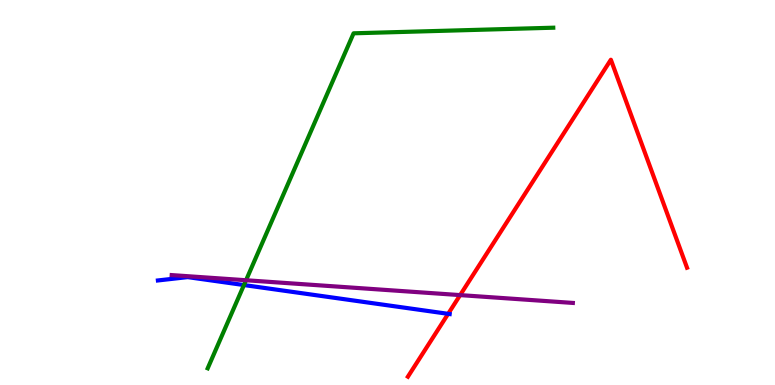[{'lines': ['blue', 'red'], 'intersections': [{'x': 5.78, 'y': 1.85}]}, {'lines': ['green', 'red'], 'intersections': []}, {'lines': ['purple', 'red'], 'intersections': [{'x': 5.94, 'y': 2.33}]}, {'lines': ['blue', 'green'], 'intersections': [{'x': 3.15, 'y': 2.6}]}, {'lines': ['blue', 'purple'], 'intersections': []}, {'lines': ['green', 'purple'], 'intersections': [{'x': 3.17, 'y': 2.72}]}]